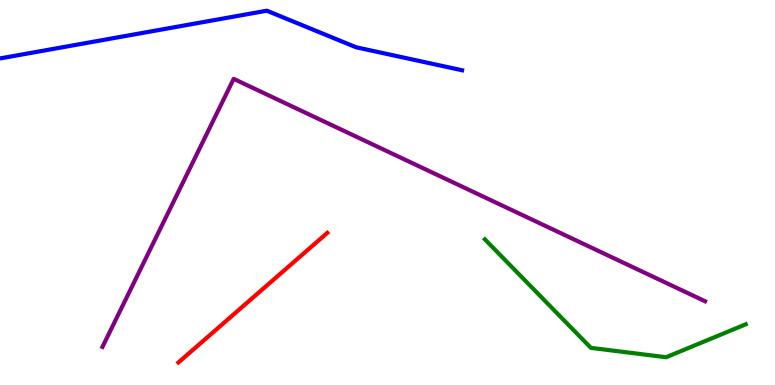[{'lines': ['blue', 'red'], 'intersections': []}, {'lines': ['green', 'red'], 'intersections': []}, {'lines': ['purple', 'red'], 'intersections': []}, {'lines': ['blue', 'green'], 'intersections': []}, {'lines': ['blue', 'purple'], 'intersections': []}, {'lines': ['green', 'purple'], 'intersections': []}]